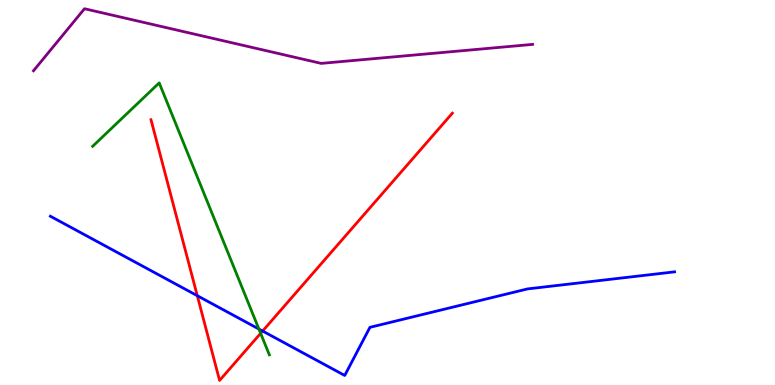[{'lines': ['blue', 'red'], 'intersections': [{'x': 2.55, 'y': 2.32}, {'x': 3.39, 'y': 1.4}]}, {'lines': ['green', 'red'], 'intersections': [{'x': 3.36, 'y': 1.34}]}, {'lines': ['purple', 'red'], 'intersections': []}, {'lines': ['blue', 'green'], 'intersections': [{'x': 3.34, 'y': 1.45}]}, {'lines': ['blue', 'purple'], 'intersections': []}, {'lines': ['green', 'purple'], 'intersections': []}]